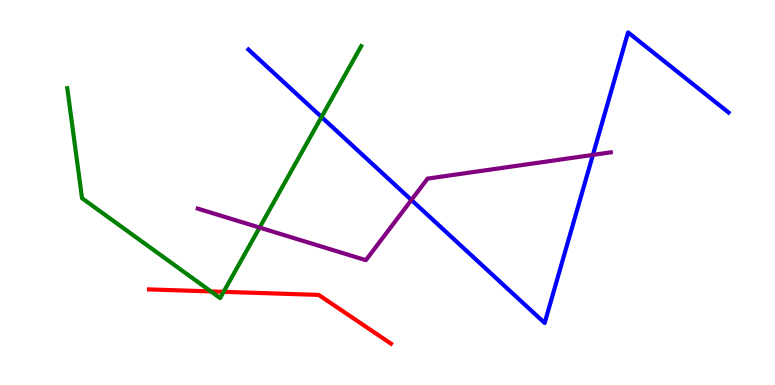[{'lines': ['blue', 'red'], 'intersections': []}, {'lines': ['green', 'red'], 'intersections': [{'x': 2.72, 'y': 2.43}, {'x': 2.89, 'y': 2.42}]}, {'lines': ['purple', 'red'], 'intersections': []}, {'lines': ['blue', 'green'], 'intersections': [{'x': 4.15, 'y': 6.96}]}, {'lines': ['blue', 'purple'], 'intersections': [{'x': 5.31, 'y': 4.81}, {'x': 7.65, 'y': 5.98}]}, {'lines': ['green', 'purple'], 'intersections': [{'x': 3.35, 'y': 4.09}]}]